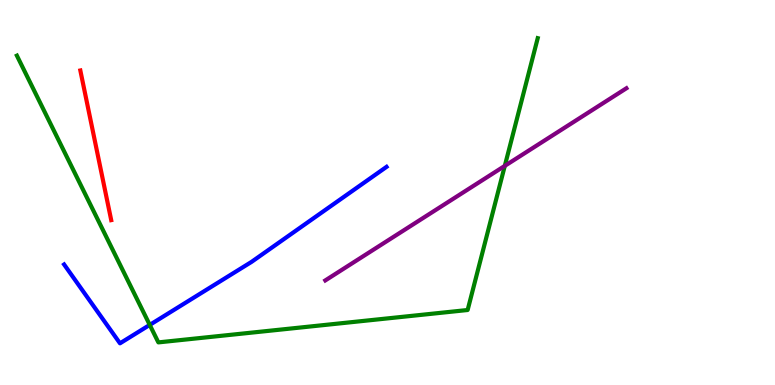[{'lines': ['blue', 'red'], 'intersections': []}, {'lines': ['green', 'red'], 'intersections': []}, {'lines': ['purple', 'red'], 'intersections': []}, {'lines': ['blue', 'green'], 'intersections': [{'x': 1.93, 'y': 1.56}]}, {'lines': ['blue', 'purple'], 'intersections': []}, {'lines': ['green', 'purple'], 'intersections': [{'x': 6.51, 'y': 5.69}]}]